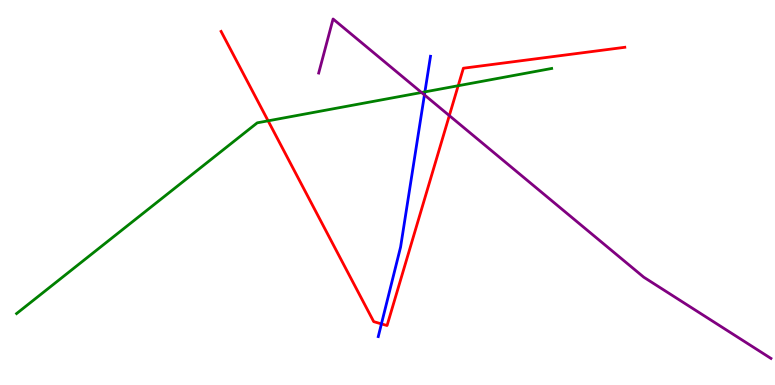[{'lines': ['blue', 'red'], 'intersections': [{'x': 4.92, 'y': 1.59}]}, {'lines': ['green', 'red'], 'intersections': [{'x': 3.46, 'y': 6.86}, {'x': 5.91, 'y': 7.77}]}, {'lines': ['purple', 'red'], 'intersections': [{'x': 5.8, 'y': 7.0}]}, {'lines': ['blue', 'green'], 'intersections': [{'x': 5.48, 'y': 7.61}]}, {'lines': ['blue', 'purple'], 'intersections': [{'x': 5.48, 'y': 7.53}]}, {'lines': ['green', 'purple'], 'intersections': [{'x': 5.44, 'y': 7.6}]}]